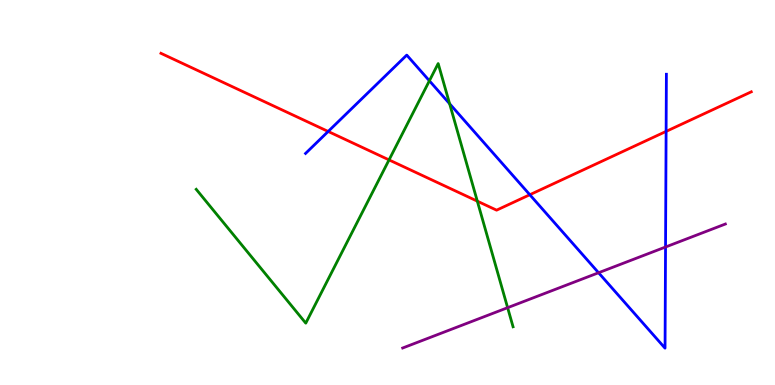[{'lines': ['blue', 'red'], 'intersections': [{'x': 4.23, 'y': 6.59}, {'x': 6.84, 'y': 4.94}, {'x': 8.59, 'y': 6.59}]}, {'lines': ['green', 'red'], 'intersections': [{'x': 5.02, 'y': 5.85}, {'x': 6.16, 'y': 4.78}]}, {'lines': ['purple', 'red'], 'intersections': []}, {'lines': ['blue', 'green'], 'intersections': [{'x': 5.54, 'y': 7.9}, {'x': 5.8, 'y': 7.31}]}, {'lines': ['blue', 'purple'], 'intersections': [{'x': 7.72, 'y': 2.92}, {'x': 8.59, 'y': 3.58}]}, {'lines': ['green', 'purple'], 'intersections': [{'x': 6.55, 'y': 2.01}]}]